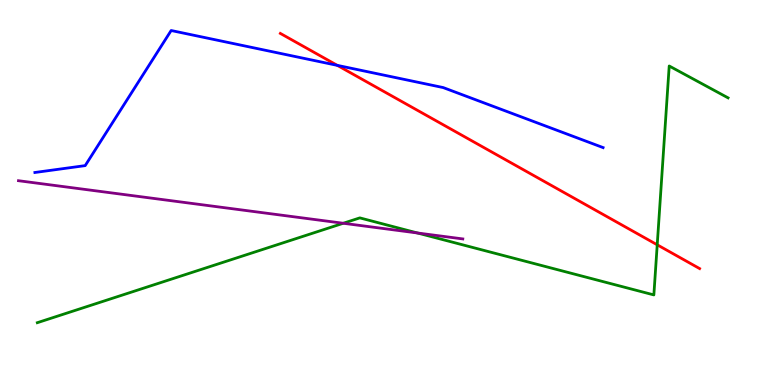[{'lines': ['blue', 'red'], 'intersections': [{'x': 4.35, 'y': 8.3}]}, {'lines': ['green', 'red'], 'intersections': [{'x': 8.48, 'y': 3.64}]}, {'lines': ['purple', 'red'], 'intersections': []}, {'lines': ['blue', 'green'], 'intersections': []}, {'lines': ['blue', 'purple'], 'intersections': []}, {'lines': ['green', 'purple'], 'intersections': [{'x': 4.43, 'y': 4.2}, {'x': 5.39, 'y': 3.95}]}]